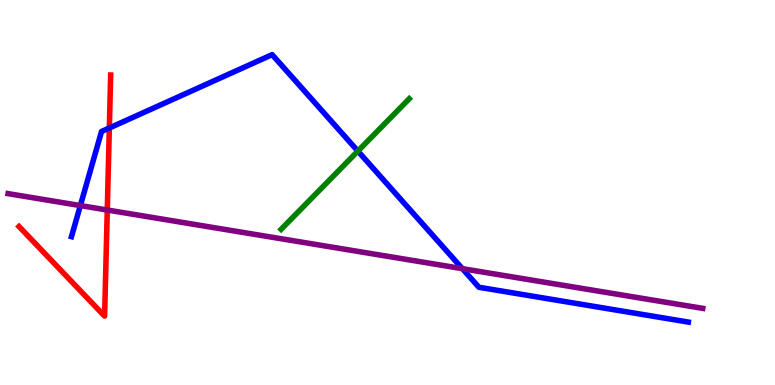[{'lines': ['blue', 'red'], 'intersections': [{'x': 1.41, 'y': 6.68}]}, {'lines': ['green', 'red'], 'intersections': []}, {'lines': ['purple', 'red'], 'intersections': [{'x': 1.38, 'y': 4.54}]}, {'lines': ['blue', 'green'], 'intersections': [{'x': 4.62, 'y': 6.08}]}, {'lines': ['blue', 'purple'], 'intersections': [{'x': 1.04, 'y': 4.66}, {'x': 5.97, 'y': 3.02}]}, {'lines': ['green', 'purple'], 'intersections': []}]